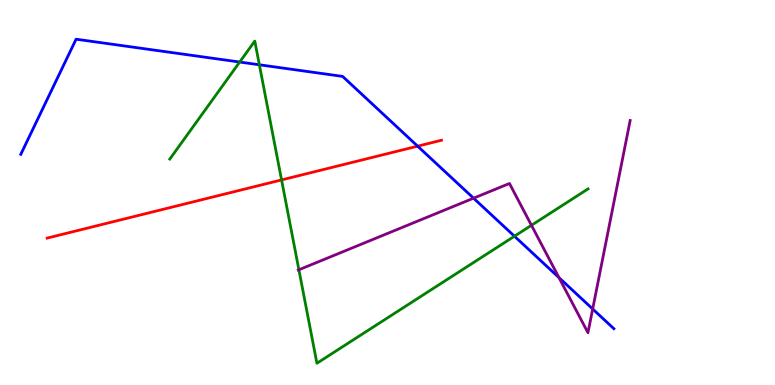[{'lines': ['blue', 'red'], 'intersections': [{'x': 5.39, 'y': 6.2}]}, {'lines': ['green', 'red'], 'intersections': [{'x': 3.63, 'y': 5.33}]}, {'lines': ['purple', 'red'], 'intersections': []}, {'lines': ['blue', 'green'], 'intersections': [{'x': 3.09, 'y': 8.39}, {'x': 3.35, 'y': 8.32}, {'x': 6.64, 'y': 3.86}]}, {'lines': ['blue', 'purple'], 'intersections': [{'x': 6.11, 'y': 4.85}, {'x': 7.21, 'y': 2.79}, {'x': 7.65, 'y': 1.97}]}, {'lines': ['green', 'purple'], 'intersections': [{'x': 3.86, 'y': 2.99}, {'x': 6.86, 'y': 4.15}]}]